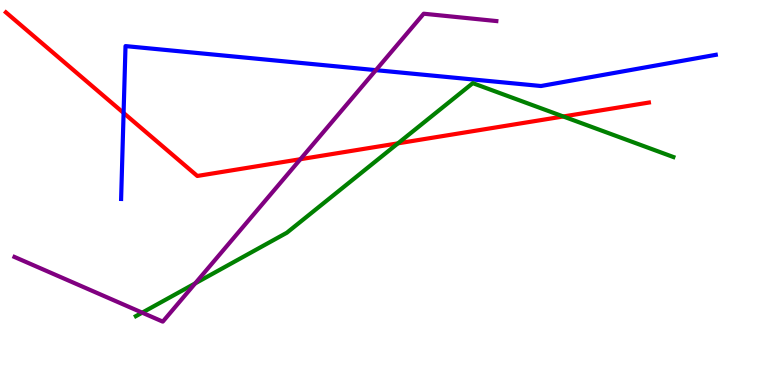[{'lines': ['blue', 'red'], 'intersections': [{'x': 1.59, 'y': 7.07}]}, {'lines': ['green', 'red'], 'intersections': [{'x': 5.13, 'y': 6.28}, {'x': 7.27, 'y': 6.97}]}, {'lines': ['purple', 'red'], 'intersections': [{'x': 3.88, 'y': 5.86}]}, {'lines': ['blue', 'green'], 'intersections': []}, {'lines': ['blue', 'purple'], 'intersections': [{'x': 4.85, 'y': 8.18}]}, {'lines': ['green', 'purple'], 'intersections': [{'x': 1.83, 'y': 1.88}, {'x': 2.52, 'y': 2.64}]}]